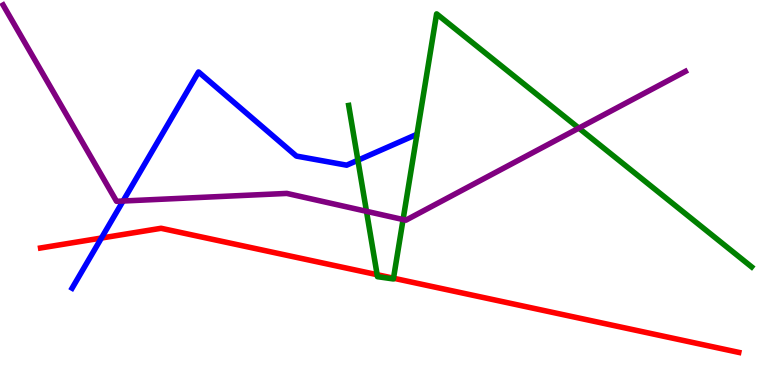[{'lines': ['blue', 'red'], 'intersections': [{'x': 1.31, 'y': 3.82}]}, {'lines': ['green', 'red'], 'intersections': [{'x': 4.87, 'y': 2.86}, {'x': 5.08, 'y': 2.77}]}, {'lines': ['purple', 'red'], 'intersections': []}, {'lines': ['blue', 'green'], 'intersections': [{'x': 4.62, 'y': 5.84}]}, {'lines': ['blue', 'purple'], 'intersections': [{'x': 1.59, 'y': 4.78}]}, {'lines': ['green', 'purple'], 'intersections': [{'x': 4.73, 'y': 4.51}, {'x': 5.2, 'y': 4.3}, {'x': 7.47, 'y': 6.67}]}]